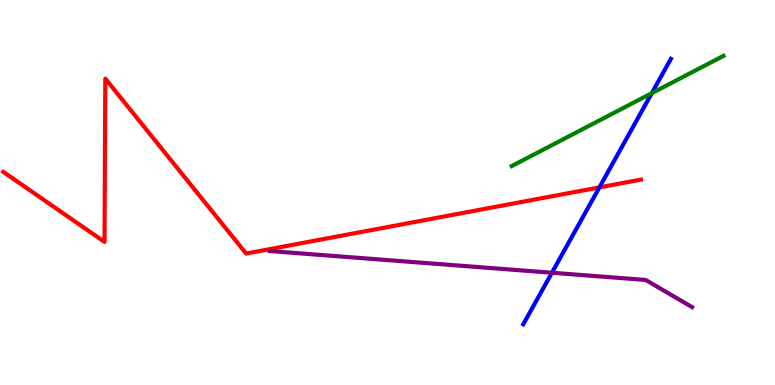[{'lines': ['blue', 'red'], 'intersections': [{'x': 7.73, 'y': 5.13}]}, {'lines': ['green', 'red'], 'intersections': []}, {'lines': ['purple', 'red'], 'intersections': []}, {'lines': ['blue', 'green'], 'intersections': [{'x': 8.41, 'y': 7.58}]}, {'lines': ['blue', 'purple'], 'intersections': [{'x': 7.12, 'y': 2.92}]}, {'lines': ['green', 'purple'], 'intersections': []}]